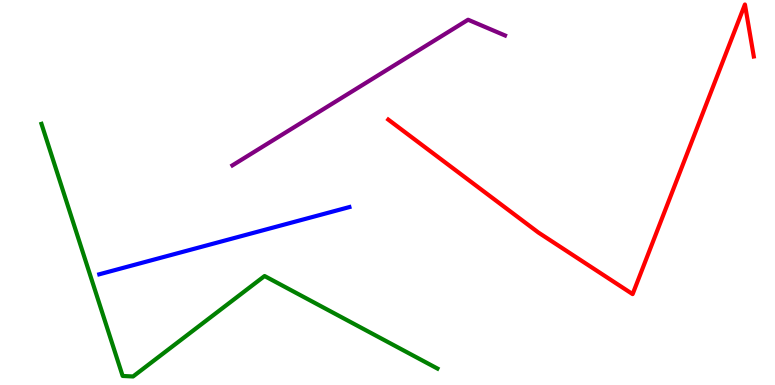[{'lines': ['blue', 'red'], 'intersections': []}, {'lines': ['green', 'red'], 'intersections': []}, {'lines': ['purple', 'red'], 'intersections': []}, {'lines': ['blue', 'green'], 'intersections': []}, {'lines': ['blue', 'purple'], 'intersections': []}, {'lines': ['green', 'purple'], 'intersections': []}]